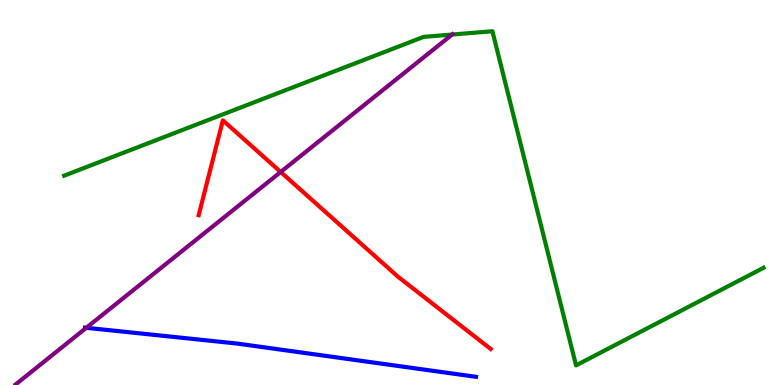[{'lines': ['blue', 'red'], 'intersections': []}, {'lines': ['green', 'red'], 'intersections': []}, {'lines': ['purple', 'red'], 'intersections': [{'x': 3.62, 'y': 5.53}]}, {'lines': ['blue', 'green'], 'intersections': []}, {'lines': ['blue', 'purple'], 'intersections': [{'x': 1.11, 'y': 1.49}]}, {'lines': ['green', 'purple'], 'intersections': [{'x': 5.83, 'y': 9.1}]}]